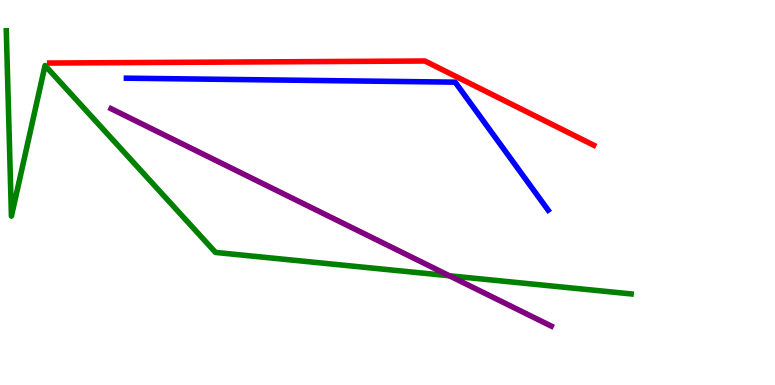[{'lines': ['blue', 'red'], 'intersections': []}, {'lines': ['green', 'red'], 'intersections': []}, {'lines': ['purple', 'red'], 'intersections': []}, {'lines': ['blue', 'green'], 'intersections': []}, {'lines': ['blue', 'purple'], 'intersections': []}, {'lines': ['green', 'purple'], 'intersections': [{'x': 5.8, 'y': 2.84}]}]